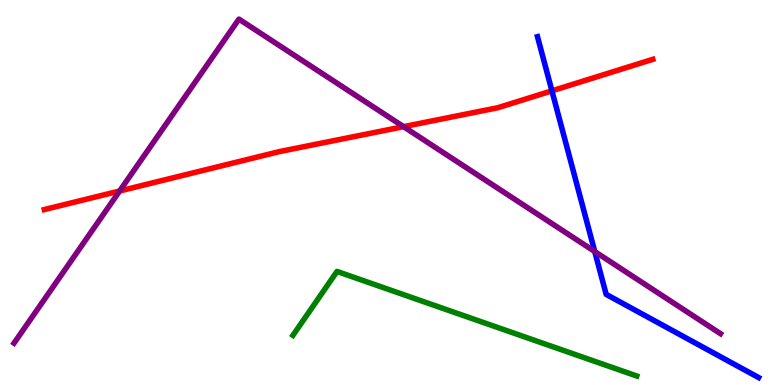[{'lines': ['blue', 'red'], 'intersections': [{'x': 7.12, 'y': 7.64}]}, {'lines': ['green', 'red'], 'intersections': []}, {'lines': ['purple', 'red'], 'intersections': [{'x': 1.54, 'y': 5.04}, {'x': 5.21, 'y': 6.71}]}, {'lines': ['blue', 'green'], 'intersections': []}, {'lines': ['blue', 'purple'], 'intersections': [{'x': 7.67, 'y': 3.47}]}, {'lines': ['green', 'purple'], 'intersections': []}]